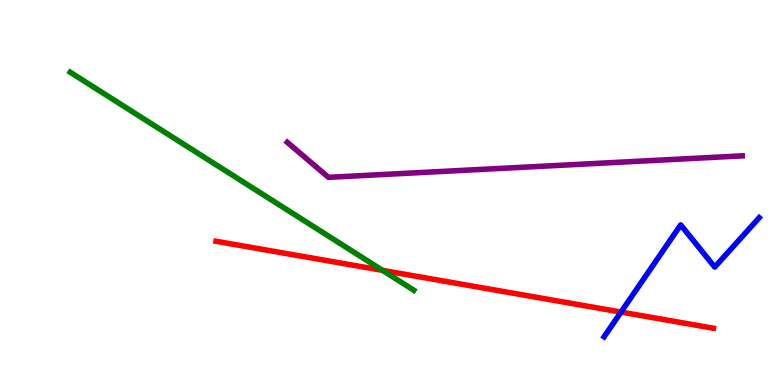[{'lines': ['blue', 'red'], 'intersections': [{'x': 8.01, 'y': 1.89}]}, {'lines': ['green', 'red'], 'intersections': [{'x': 4.94, 'y': 2.98}]}, {'lines': ['purple', 'red'], 'intersections': []}, {'lines': ['blue', 'green'], 'intersections': []}, {'lines': ['blue', 'purple'], 'intersections': []}, {'lines': ['green', 'purple'], 'intersections': []}]